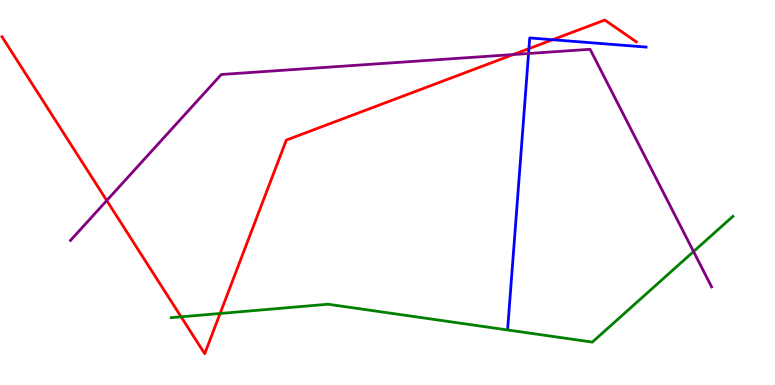[{'lines': ['blue', 'red'], 'intersections': [{'x': 6.82, 'y': 8.74}, {'x': 7.13, 'y': 8.97}]}, {'lines': ['green', 'red'], 'intersections': [{'x': 2.34, 'y': 1.77}, {'x': 2.84, 'y': 1.86}]}, {'lines': ['purple', 'red'], 'intersections': [{'x': 1.38, 'y': 4.79}, {'x': 6.62, 'y': 8.58}]}, {'lines': ['blue', 'green'], 'intersections': []}, {'lines': ['blue', 'purple'], 'intersections': [{'x': 6.82, 'y': 8.61}]}, {'lines': ['green', 'purple'], 'intersections': [{'x': 8.95, 'y': 3.47}]}]